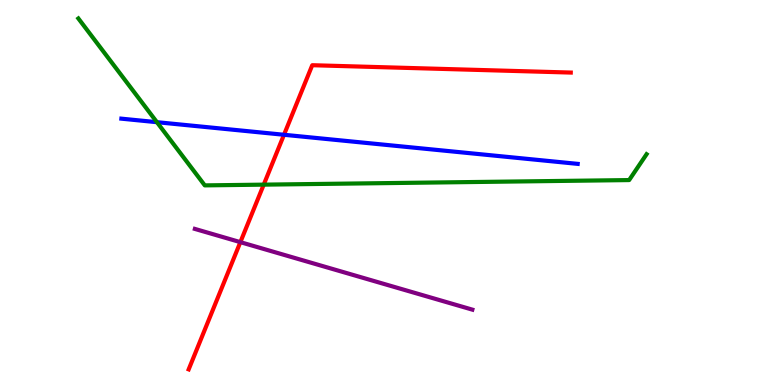[{'lines': ['blue', 'red'], 'intersections': [{'x': 3.66, 'y': 6.5}]}, {'lines': ['green', 'red'], 'intersections': [{'x': 3.4, 'y': 5.2}]}, {'lines': ['purple', 'red'], 'intersections': [{'x': 3.1, 'y': 3.71}]}, {'lines': ['blue', 'green'], 'intersections': [{'x': 2.02, 'y': 6.83}]}, {'lines': ['blue', 'purple'], 'intersections': []}, {'lines': ['green', 'purple'], 'intersections': []}]